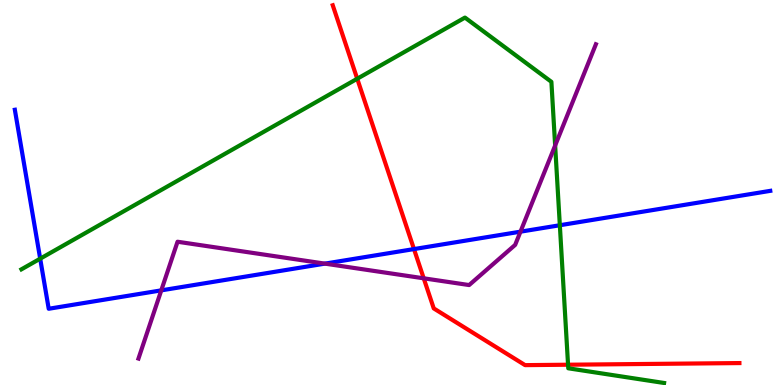[{'lines': ['blue', 'red'], 'intersections': [{'x': 5.34, 'y': 3.53}]}, {'lines': ['green', 'red'], 'intersections': [{'x': 4.61, 'y': 7.95}, {'x': 7.33, 'y': 0.527}]}, {'lines': ['purple', 'red'], 'intersections': [{'x': 5.47, 'y': 2.77}]}, {'lines': ['blue', 'green'], 'intersections': [{'x': 0.519, 'y': 3.28}, {'x': 7.22, 'y': 4.15}]}, {'lines': ['blue', 'purple'], 'intersections': [{'x': 2.08, 'y': 2.46}, {'x': 4.19, 'y': 3.15}, {'x': 6.72, 'y': 3.98}]}, {'lines': ['green', 'purple'], 'intersections': [{'x': 7.16, 'y': 6.22}]}]